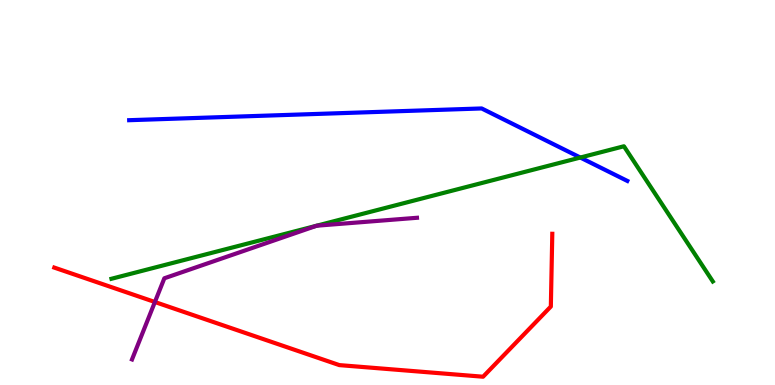[{'lines': ['blue', 'red'], 'intersections': []}, {'lines': ['green', 'red'], 'intersections': []}, {'lines': ['purple', 'red'], 'intersections': [{'x': 2.0, 'y': 2.16}]}, {'lines': ['blue', 'green'], 'intersections': [{'x': 7.49, 'y': 5.91}]}, {'lines': ['blue', 'purple'], 'intersections': []}, {'lines': ['green', 'purple'], 'intersections': []}]